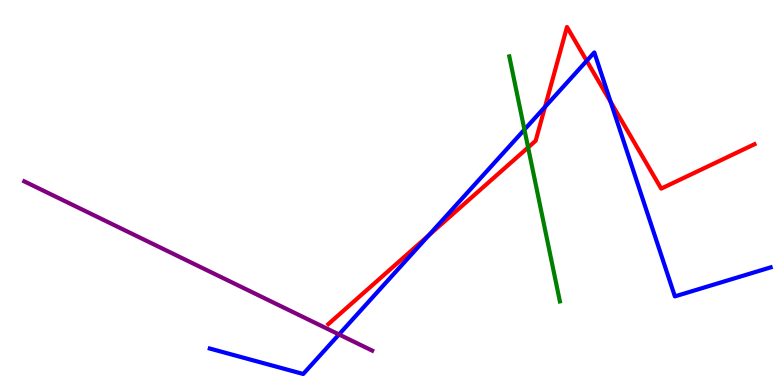[{'lines': ['blue', 'red'], 'intersections': [{'x': 5.53, 'y': 3.89}, {'x': 7.03, 'y': 7.22}, {'x': 7.57, 'y': 8.42}, {'x': 7.88, 'y': 7.35}]}, {'lines': ['green', 'red'], 'intersections': [{'x': 6.81, 'y': 6.17}]}, {'lines': ['purple', 'red'], 'intersections': []}, {'lines': ['blue', 'green'], 'intersections': [{'x': 6.77, 'y': 6.63}]}, {'lines': ['blue', 'purple'], 'intersections': [{'x': 4.37, 'y': 1.31}]}, {'lines': ['green', 'purple'], 'intersections': []}]